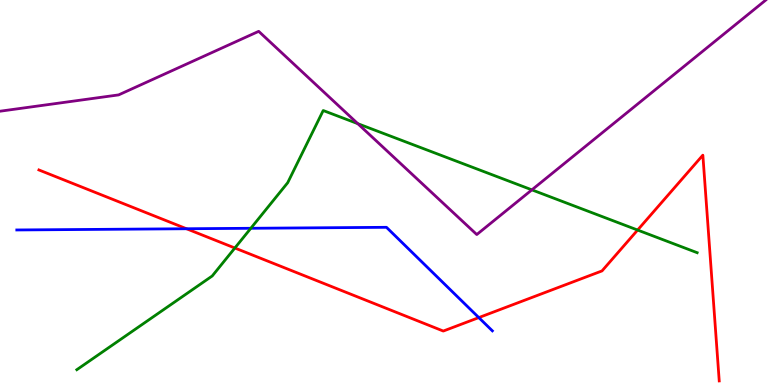[{'lines': ['blue', 'red'], 'intersections': [{'x': 2.41, 'y': 4.06}, {'x': 6.18, 'y': 1.75}]}, {'lines': ['green', 'red'], 'intersections': [{'x': 3.03, 'y': 3.56}, {'x': 8.23, 'y': 4.02}]}, {'lines': ['purple', 'red'], 'intersections': []}, {'lines': ['blue', 'green'], 'intersections': [{'x': 3.24, 'y': 4.07}]}, {'lines': ['blue', 'purple'], 'intersections': []}, {'lines': ['green', 'purple'], 'intersections': [{'x': 4.62, 'y': 6.79}, {'x': 6.86, 'y': 5.07}]}]